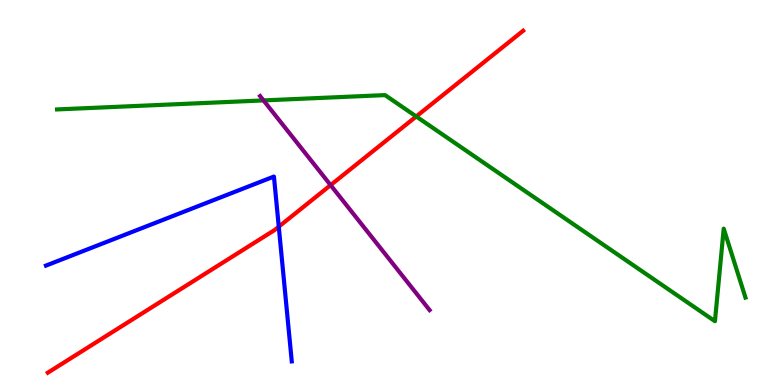[{'lines': ['blue', 'red'], 'intersections': [{'x': 3.6, 'y': 4.11}]}, {'lines': ['green', 'red'], 'intersections': [{'x': 5.37, 'y': 6.97}]}, {'lines': ['purple', 'red'], 'intersections': [{'x': 4.27, 'y': 5.19}]}, {'lines': ['blue', 'green'], 'intersections': []}, {'lines': ['blue', 'purple'], 'intersections': []}, {'lines': ['green', 'purple'], 'intersections': [{'x': 3.4, 'y': 7.39}]}]